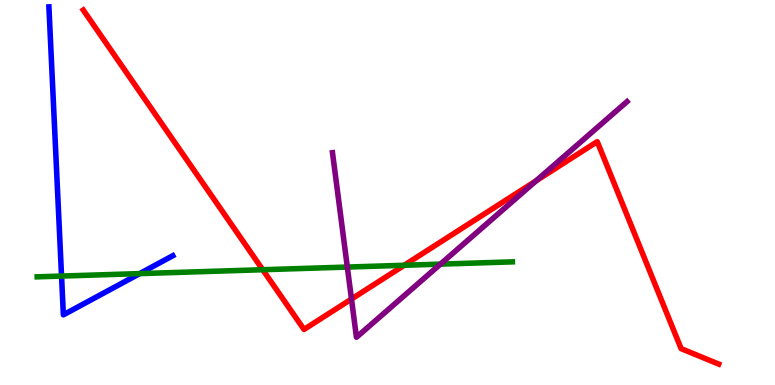[{'lines': ['blue', 'red'], 'intersections': []}, {'lines': ['green', 'red'], 'intersections': [{'x': 3.39, 'y': 2.99}, {'x': 5.22, 'y': 3.11}]}, {'lines': ['purple', 'red'], 'intersections': [{'x': 4.54, 'y': 2.23}, {'x': 6.92, 'y': 5.3}]}, {'lines': ['blue', 'green'], 'intersections': [{'x': 0.794, 'y': 2.83}, {'x': 1.8, 'y': 2.89}]}, {'lines': ['blue', 'purple'], 'intersections': []}, {'lines': ['green', 'purple'], 'intersections': [{'x': 4.48, 'y': 3.06}, {'x': 5.68, 'y': 3.14}]}]